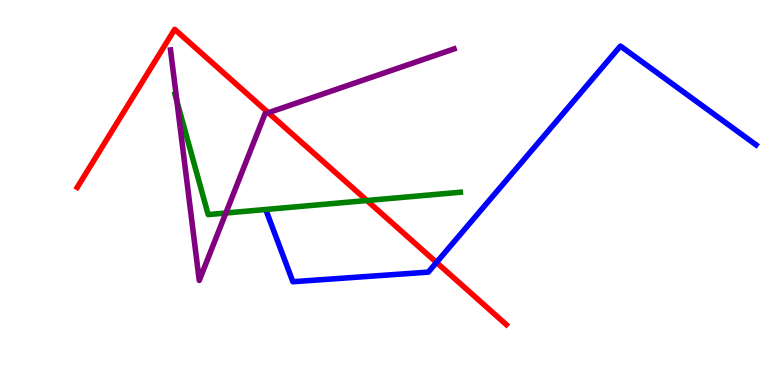[{'lines': ['blue', 'red'], 'intersections': [{'x': 5.63, 'y': 3.18}]}, {'lines': ['green', 'red'], 'intersections': [{'x': 4.73, 'y': 4.79}]}, {'lines': ['purple', 'red'], 'intersections': [{'x': 3.46, 'y': 7.07}]}, {'lines': ['blue', 'green'], 'intersections': []}, {'lines': ['blue', 'purple'], 'intersections': []}, {'lines': ['green', 'purple'], 'intersections': [{'x': 2.28, 'y': 7.37}, {'x': 2.91, 'y': 4.47}]}]